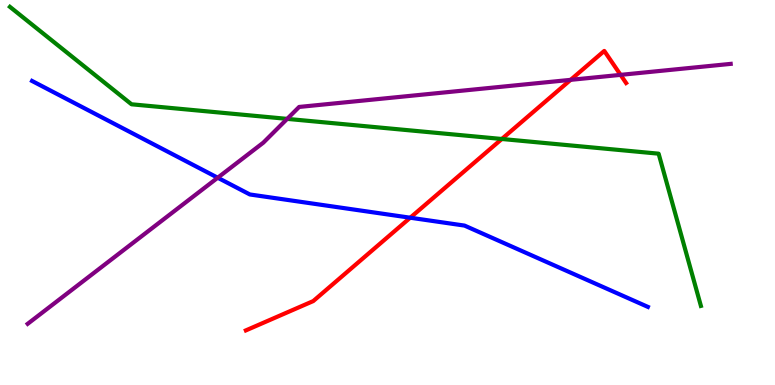[{'lines': ['blue', 'red'], 'intersections': [{'x': 5.29, 'y': 4.35}]}, {'lines': ['green', 'red'], 'intersections': [{'x': 6.48, 'y': 6.39}]}, {'lines': ['purple', 'red'], 'intersections': [{'x': 7.36, 'y': 7.93}, {'x': 8.01, 'y': 8.06}]}, {'lines': ['blue', 'green'], 'intersections': []}, {'lines': ['blue', 'purple'], 'intersections': [{'x': 2.81, 'y': 5.38}]}, {'lines': ['green', 'purple'], 'intersections': [{'x': 3.71, 'y': 6.91}]}]